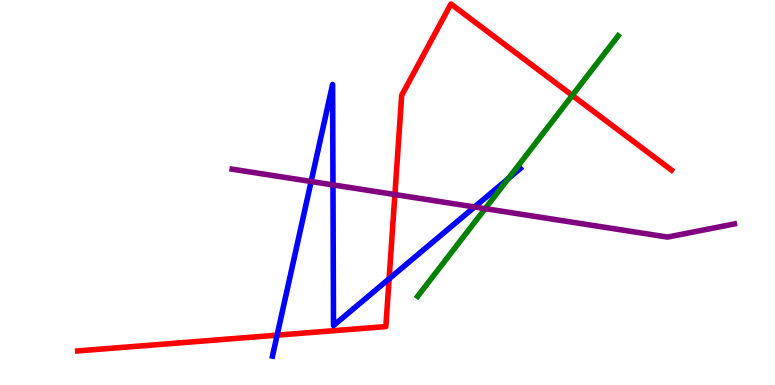[{'lines': ['blue', 'red'], 'intersections': [{'x': 3.58, 'y': 1.29}, {'x': 5.02, 'y': 2.76}]}, {'lines': ['green', 'red'], 'intersections': [{'x': 7.38, 'y': 7.52}]}, {'lines': ['purple', 'red'], 'intersections': [{'x': 5.1, 'y': 4.95}]}, {'lines': ['blue', 'green'], 'intersections': [{'x': 6.56, 'y': 5.36}]}, {'lines': ['blue', 'purple'], 'intersections': [{'x': 4.01, 'y': 5.29}, {'x': 4.3, 'y': 5.2}, {'x': 6.12, 'y': 4.62}]}, {'lines': ['green', 'purple'], 'intersections': [{'x': 6.26, 'y': 4.58}]}]